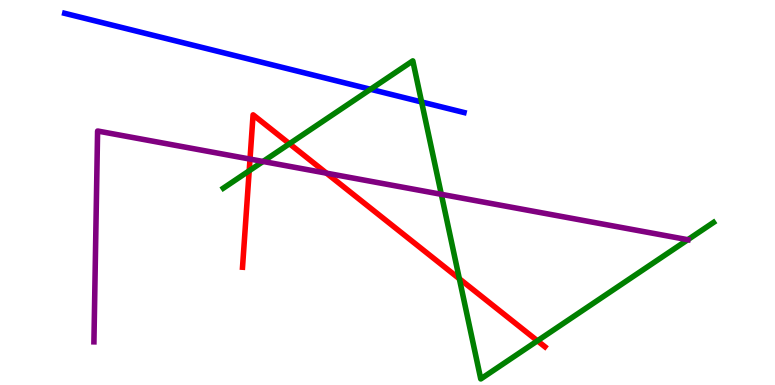[{'lines': ['blue', 'red'], 'intersections': []}, {'lines': ['green', 'red'], 'intersections': [{'x': 3.22, 'y': 5.56}, {'x': 3.74, 'y': 6.27}, {'x': 5.93, 'y': 2.76}, {'x': 6.93, 'y': 1.15}]}, {'lines': ['purple', 'red'], 'intersections': [{'x': 3.23, 'y': 5.87}, {'x': 4.21, 'y': 5.5}]}, {'lines': ['blue', 'green'], 'intersections': [{'x': 4.78, 'y': 7.68}, {'x': 5.44, 'y': 7.35}]}, {'lines': ['blue', 'purple'], 'intersections': []}, {'lines': ['green', 'purple'], 'intersections': [{'x': 3.39, 'y': 5.81}, {'x': 5.69, 'y': 4.95}, {'x': 8.88, 'y': 3.77}]}]